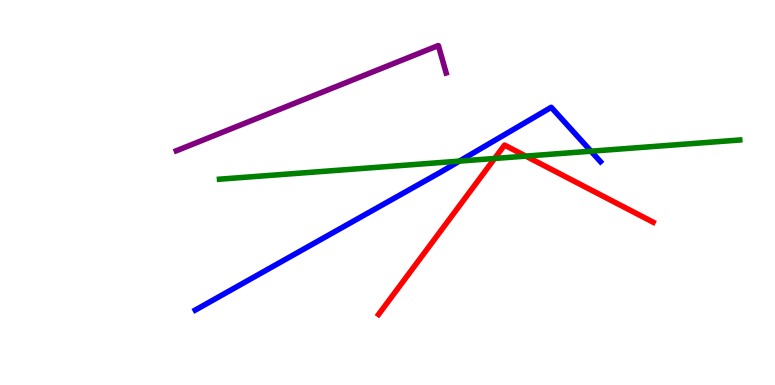[{'lines': ['blue', 'red'], 'intersections': []}, {'lines': ['green', 'red'], 'intersections': [{'x': 6.38, 'y': 5.88}, {'x': 6.78, 'y': 5.94}]}, {'lines': ['purple', 'red'], 'intersections': []}, {'lines': ['blue', 'green'], 'intersections': [{'x': 5.93, 'y': 5.82}, {'x': 7.63, 'y': 6.07}]}, {'lines': ['blue', 'purple'], 'intersections': []}, {'lines': ['green', 'purple'], 'intersections': []}]